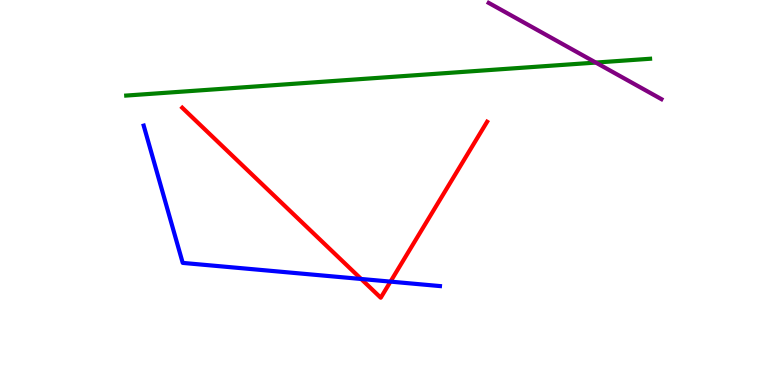[{'lines': ['blue', 'red'], 'intersections': [{'x': 4.66, 'y': 2.75}, {'x': 5.04, 'y': 2.69}]}, {'lines': ['green', 'red'], 'intersections': []}, {'lines': ['purple', 'red'], 'intersections': []}, {'lines': ['blue', 'green'], 'intersections': []}, {'lines': ['blue', 'purple'], 'intersections': []}, {'lines': ['green', 'purple'], 'intersections': [{'x': 7.69, 'y': 8.37}]}]